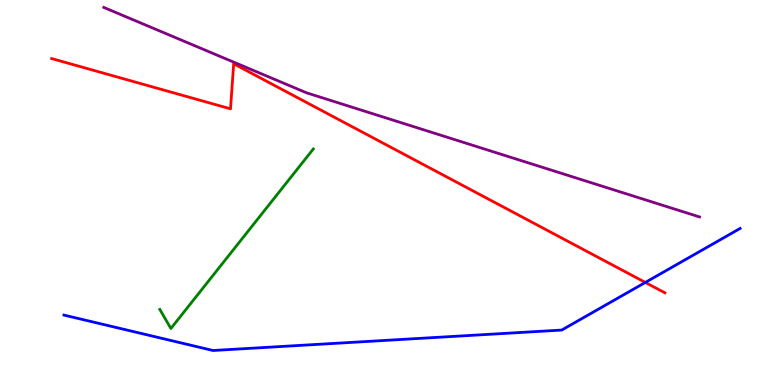[{'lines': ['blue', 'red'], 'intersections': [{'x': 8.33, 'y': 2.66}]}, {'lines': ['green', 'red'], 'intersections': []}, {'lines': ['purple', 'red'], 'intersections': []}, {'lines': ['blue', 'green'], 'intersections': []}, {'lines': ['blue', 'purple'], 'intersections': []}, {'lines': ['green', 'purple'], 'intersections': []}]